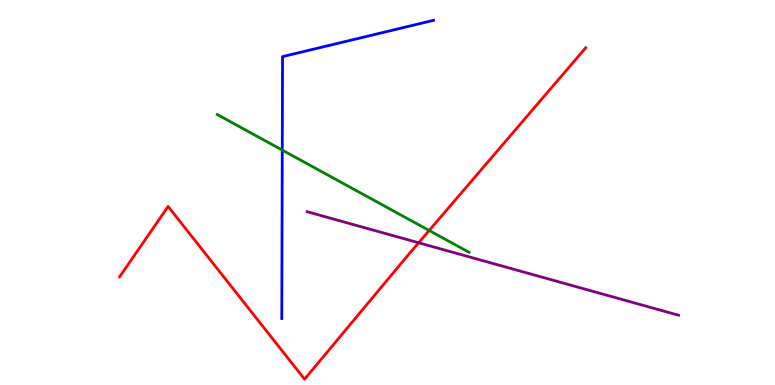[{'lines': ['blue', 'red'], 'intersections': []}, {'lines': ['green', 'red'], 'intersections': [{'x': 5.54, 'y': 4.01}]}, {'lines': ['purple', 'red'], 'intersections': [{'x': 5.4, 'y': 3.69}]}, {'lines': ['blue', 'green'], 'intersections': [{'x': 3.64, 'y': 6.1}]}, {'lines': ['blue', 'purple'], 'intersections': []}, {'lines': ['green', 'purple'], 'intersections': []}]